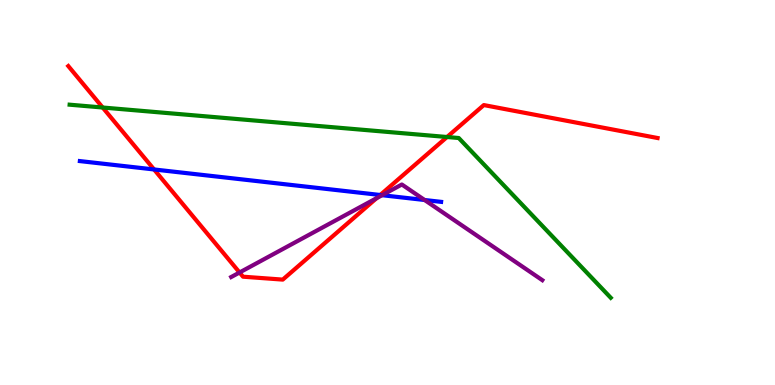[{'lines': ['blue', 'red'], 'intersections': [{'x': 1.99, 'y': 5.6}, {'x': 4.91, 'y': 4.94}]}, {'lines': ['green', 'red'], 'intersections': [{'x': 1.32, 'y': 7.21}, {'x': 5.77, 'y': 6.44}]}, {'lines': ['purple', 'red'], 'intersections': [{'x': 3.09, 'y': 2.92}, {'x': 4.86, 'y': 4.85}]}, {'lines': ['blue', 'green'], 'intersections': []}, {'lines': ['blue', 'purple'], 'intersections': [{'x': 4.93, 'y': 4.93}, {'x': 5.48, 'y': 4.81}]}, {'lines': ['green', 'purple'], 'intersections': []}]